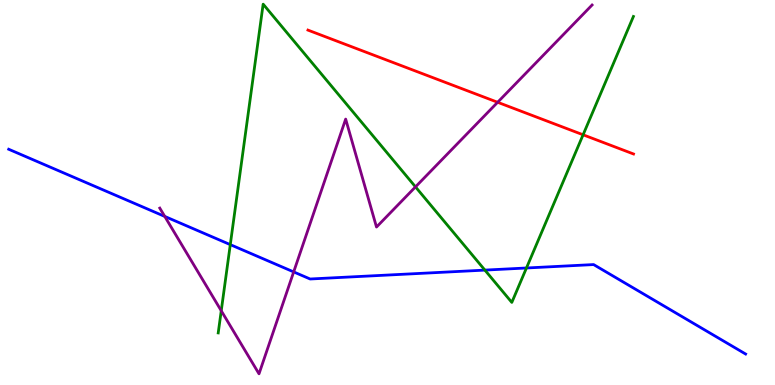[{'lines': ['blue', 'red'], 'intersections': []}, {'lines': ['green', 'red'], 'intersections': [{'x': 7.52, 'y': 6.5}]}, {'lines': ['purple', 'red'], 'intersections': [{'x': 6.42, 'y': 7.34}]}, {'lines': ['blue', 'green'], 'intersections': [{'x': 2.97, 'y': 3.65}, {'x': 6.26, 'y': 2.98}, {'x': 6.79, 'y': 3.04}]}, {'lines': ['blue', 'purple'], 'intersections': [{'x': 2.13, 'y': 4.38}, {'x': 3.79, 'y': 2.94}]}, {'lines': ['green', 'purple'], 'intersections': [{'x': 2.85, 'y': 1.93}, {'x': 5.36, 'y': 5.15}]}]